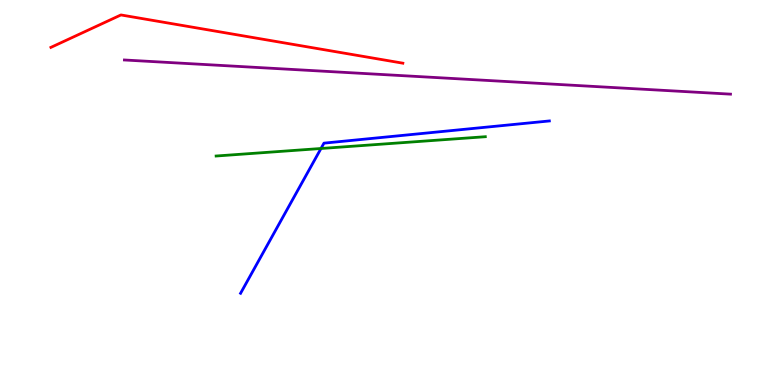[{'lines': ['blue', 'red'], 'intersections': []}, {'lines': ['green', 'red'], 'intersections': []}, {'lines': ['purple', 'red'], 'intersections': []}, {'lines': ['blue', 'green'], 'intersections': [{'x': 4.14, 'y': 6.14}]}, {'lines': ['blue', 'purple'], 'intersections': []}, {'lines': ['green', 'purple'], 'intersections': []}]